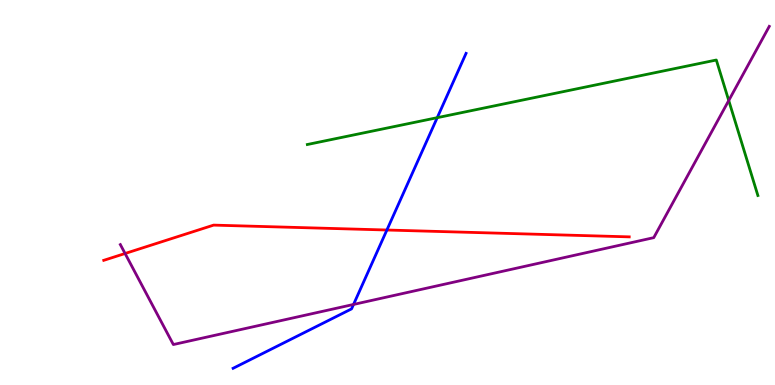[{'lines': ['blue', 'red'], 'intersections': [{'x': 4.99, 'y': 4.03}]}, {'lines': ['green', 'red'], 'intersections': []}, {'lines': ['purple', 'red'], 'intersections': [{'x': 1.61, 'y': 3.42}]}, {'lines': ['blue', 'green'], 'intersections': [{'x': 5.64, 'y': 6.94}]}, {'lines': ['blue', 'purple'], 'intersections': [{'x': 4.56, 'y': 2.09}]}, {'lines': ['green', 'purple'], 'intersections': [{'x': 9.4, 'y': 7.39}]}]